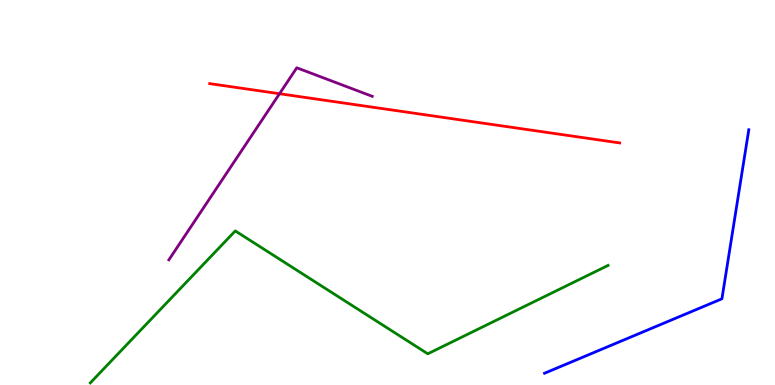[{'lines': ['blue', 'red'], 'intersections': []}, {'lines': ['green', 'red'], 'intersections': []}, {'lines': ['purple', 'red'], 'intersections': [{'x': 3.61, 'y': 7.57}]}, {'lines': ['blue', 'green'], 'intersections': []}, {'lines': ['blue', 'purple'], 'intersections': []}, {'lines': ['green', 'purple'], 'intersections': []}]